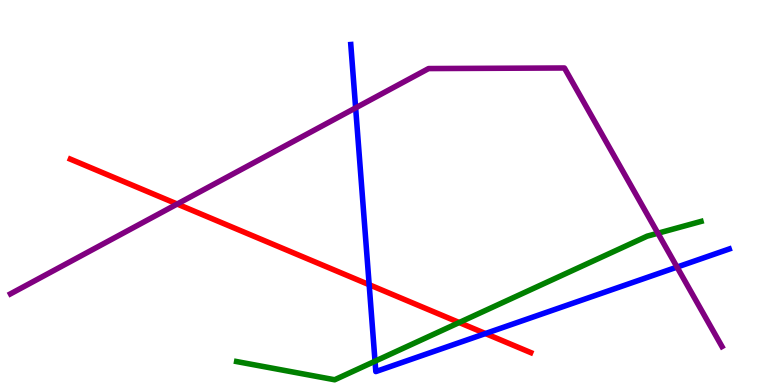[{'lines': ['blue', 'red'], 'intersections': [{'x': 4.76, 'y': 2.61}, {'x': 6.26, 'y': 1.34}]}, {'lines': ['green', 'red'], 'intersections': [{'x': 5.93, 'y': 1.62}]}, {'lines': ['purple', 'red'], 'intersections': [{'x': 2.29, 'y': 4.7}]}, {'lines': ['blue', 'green'], 'intersections': [{'x': 4.84, 'y': 0.618}]}, {'lines': ['blue', 'purple'], 'intersections': [{'x': 4.59, 'y': 7.2}, {'x': 8.74, 'y': 3.06}]}, {'lines': ['green', 'purple'], 'intersections': [{'x': 8.49, 'y': 3.94}]}]